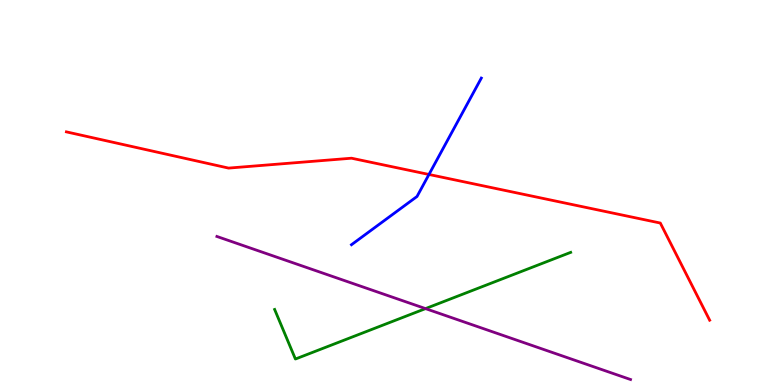[{'lines': ['blue', 'red'], 'intersections': [{'x': 5.54, 'y': 5.47}]}, {'lines': ['green', 'red'], 'intersections': []}, {'lines': ['purple', 'red'], 'intersections': []}, {'lines': ['blue', 'green'], 'intersections': []}, {'lines': ['blue', 'purple'], 'intersections': []}, {'lines': ['green', 'purple'], 'intersections': [{'x': 5.49, 'y': 1.98}]}]